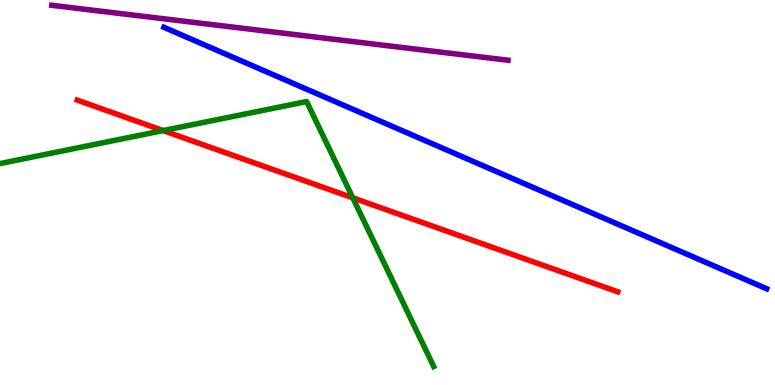[{'lines': ['blue', 'red'], 'intersections': []}, {'lines': ['green', 'red'], 'intersections': [{'x': 2.1, 'y': 6.61}, {'x': 4.55, 'y': 4.86}]}, {'lines': ['purple', 'red'], 'intersections': []}, {'lines': ['blue', 'green'], 'intersections': []}, {'lines': ['blue', 'purple'], 'intersections': []}, {'lines': ['green', 'purple'], 'intersections': []}]